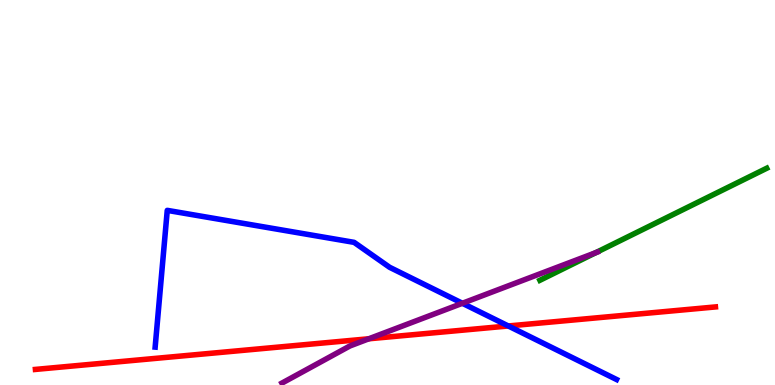[{'lines': ['blue', 'red'], 'intersections': [{'x': 6.56, 'y': 1.53}]}, {'lines': ['green', 'red'], 'intersections': []}, {'lines': ['purple', 'red'], 'intersections': [{'x': 4.76, 'y': 1.2}]}, {'lines': ['blue', 'green'], 'intersections': []}, {'lines': ['blue', 'purple'], 'intersections': [{'x': 5.97, 'y': 2.12}]}, {'lines': ['green', 'purple'], 'intersections': [{'x': 7.69, 'y': 3.44}]}]